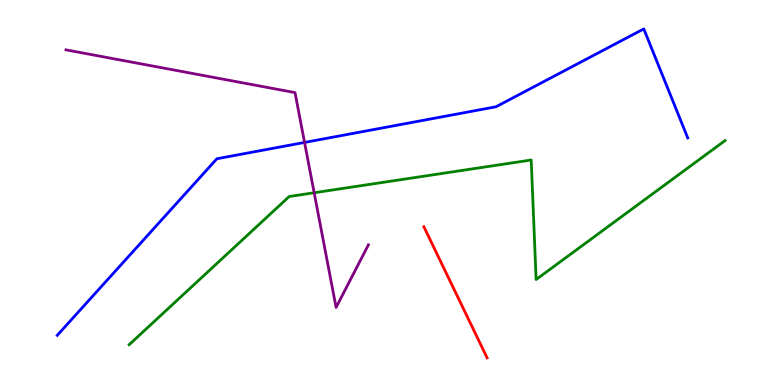[{'lines': ['blue', 'red'], 'intersections': []}, {'lines': ['green', 'red'], 'intersections': []}, {'lines': ['purple', 'red'], 'intersections': []}, {'lines': ['blue', 'green'], 'intersections': []}, {'lines': ['blue', 'purple'], 'intersections': [{'x': 3.93, 'y': 6.3}]}, {'lines': ['green', 'purple'], 'intersections': [{'x': 4.05, 'y': 4.99}]}]